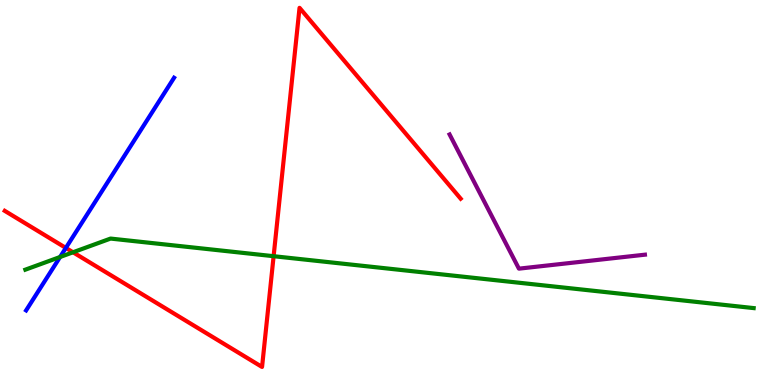[{'lines': ['blue', 'red'], 'intersections': [{'x': 0.85, 'y': 3.56}]}, {'lines': ['green', 'red'], 'intersections': [{'x': 0.942, 'y': 3.45}, {'x': 3.53, 'y': 3.35}]}, {'lines': ['purple', 'red'], 'intersections': []}, {'lines': ['blue', 'green'], 'intersections': [{'x': 0.775, 'y': 3.32}]}, {'lines': ['blue', 'purple'], 'intersections': []}, {'lines': ['green', 'purple'], 'intersections': []}]